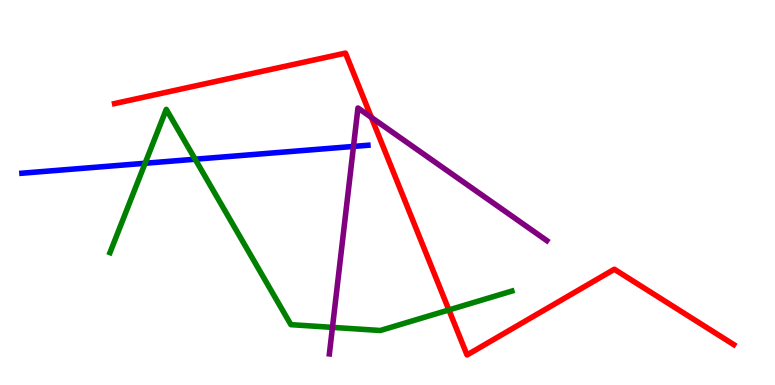[{'lines': ['blue', 'red'], 'intersections': []}, {'lines': ['green', 'red'], 'intersections': [{'x': 5.79, 'y': 1.95}]}, {'lines': ['purple', 'red'], 'intersections': [{'x': 4.79, 'y': 6.95}]}, {'lines': ['blue', 'green'], 'intersections': [{'x': 1.87, 'y': 5.76}, {'x': 2.52, 'y': 5.86}]}, {'lines': ['blue', 'purple'], 'intersections': [{'x': 4.56, 'y': 6.2}]}, {'lines': ['green', 'purple'], 'intersections': [{'x': 4.29, 'y': 1.5}]}]